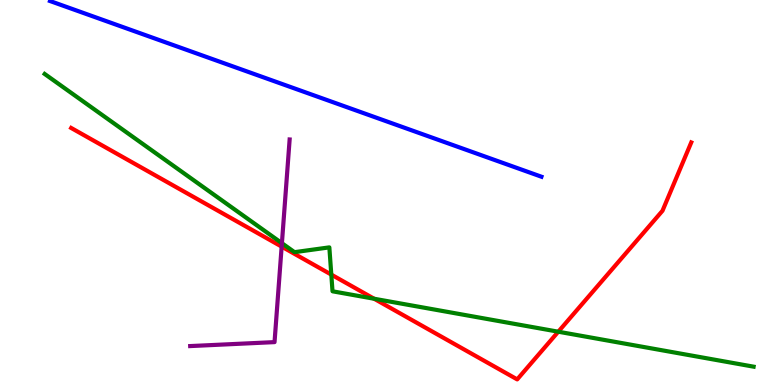[{'lines': ['blue', 'red'], 'intersections': []}, {'lines': ['green', 'red'], 'intersections': [{'x': 4.27, 'y': 2.87}, {'x': 4.83, 'y': 2.24}, {'x': 7.2, 'y': 1.38}]}, {'lines': ['purple', 'red'], 'intersections': [{'x': 3.63, 'y': 3.59}]}, {'lines': ['blue', 'green'], 'intersections': []}, {'lines': ['blue', 'purple'], 'intersections': []}, {'lines': ['green', 'purple'], 'intersections': [{'x': 3.64, 'y': 3.68}]}]